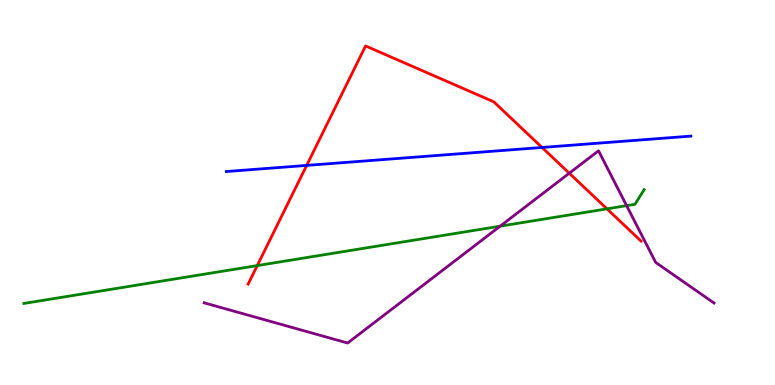[{'lines': ['blue', 'red'], 'intersections': [{'x': 3.96, 'y': 5.7}, {'x': 6.99, 'y': 6.17}]}, {'lines': ['green', 'red'], 'intersections': [{'x': 3.32, 'y': 3.1}, {'x': 7.83, 'y': 4.58}]}, {'lines': ['purple', 'red'], 'intersections': [{'x': 7.35, 'y': 5.5}]}, {'lines': ['blue', 'green'], 'intersections': []}, {'lines': ['blue', 'purple'], 'intersections': []}, {'lines': ['green', 'purple'], 'intersections': [{'x': 6.45, 'y': 4.13}, {'x': 8.09, 'y': 4.66}]}]